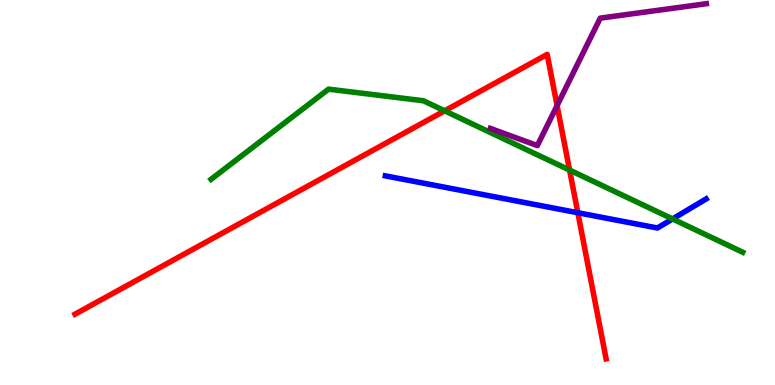[{'lines': ['blue', 'red'], 'intersections': [{'x': 7.46, 'y': 4.47}]}, {'lines': ['green', 'red'], 'intersections': [{'x': 5.74, 'y': 7.12}, {'x': 7.35, 'y': 5.58}]}, {'lines': ['purple', 'red'], 'intersections': [{'x': 7.19, 'y': 7.26}]}, {'lines': ['blue', 'green'], 'intersections': [{'x': 8.68, 'y': 4.31}]}, {'lines': ['blue', 'purple'], 'intersections': []}, {'lines': ['green', 'purple'], 'intersections': []}]